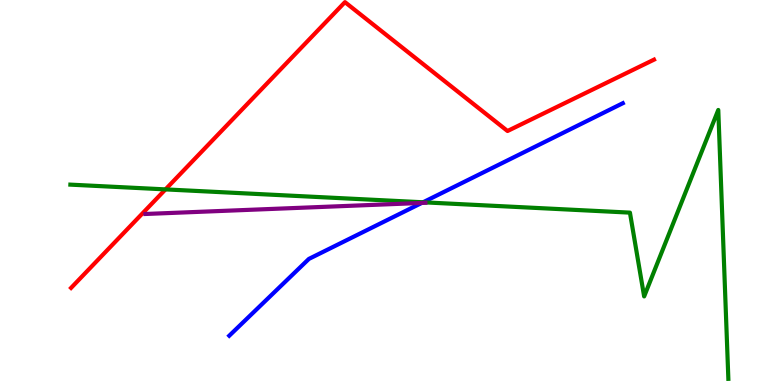[{'lines': ['blue', 'red'], 'intersections': []}, {'lines': ['green', 'red'], 'intersections': [{'x': 2.14, 'y': 5.08}]}, {'lines': ['purple', 'red'], 'intersections': []}, {'lines': ['blue', 'green'], 'intersections': [{'x': 5.46, 'y': 4.75}]}, {'lines': ['blue', 'purple'], 'intersections': [{'x': 5.44, 'y': 4.73}]}, {'lines': ['green', 'purple'], 'intersections': []}]